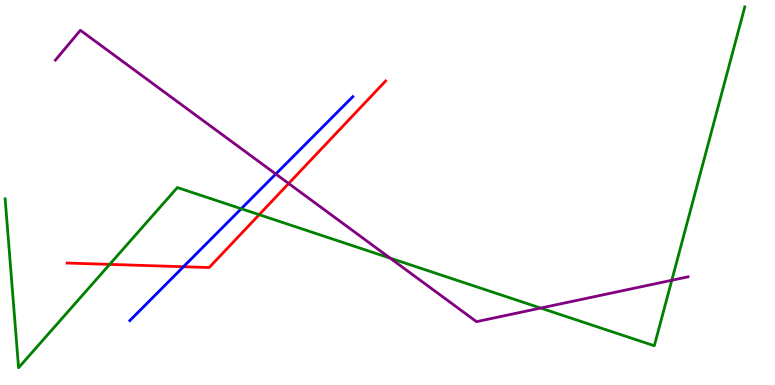[{'lines': ['blue', 'red'], 'intersections': [{'x': 2.37, 'y': 3.07}]}, {'lines': ['green', 'red'], 'intersections': [{'x': 1.41, 'y': 3.13}, {'x': 3.34, 'y': 4.42}]}, {'lines': ['purple', 'red'], 'intersections': [{'x': 3.72, 'y': 5.23}]}, {'lines': ['blue', 'green'], 'intersections': [{'x': 3.11, 'y': 4.58}]}, {'lines': ['blue', 'purple'], 'intersections': [{'x': 3.56, 'y': 5.48}]}, {'lines': ['green', 'purple'], 'intersections': [{'x': 5.03, 'y': 3.3}, {'x': 6.98, 'y': 2.0}, {'x': 8.67, 'y': 2.72}]}]